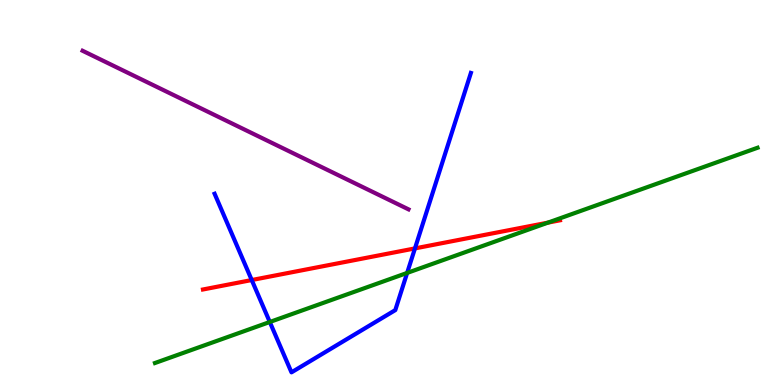[{'lines': ['blue', 'red'], 'intersections': [{'x': 3.25, 'y': 2.73}, {'x': 5.35, 'y': 3.55}]}, {'lines': ['green', 'red'], 'intersections': [{'x': 7.07, 'y': 4.22}]}, {'lines': ['purple', 'red'], 'intersections': []}, {'lines': ['blue', 'green'], 'intersections': [{'x': 3.48, 'y': 1.64}, {'x': 5.25, 'y': 2.91}]}, {'lines': ['blue', 'purple'], 'intersections': []}, {'lines': ['green', 'purple'], 'intersections': []}]